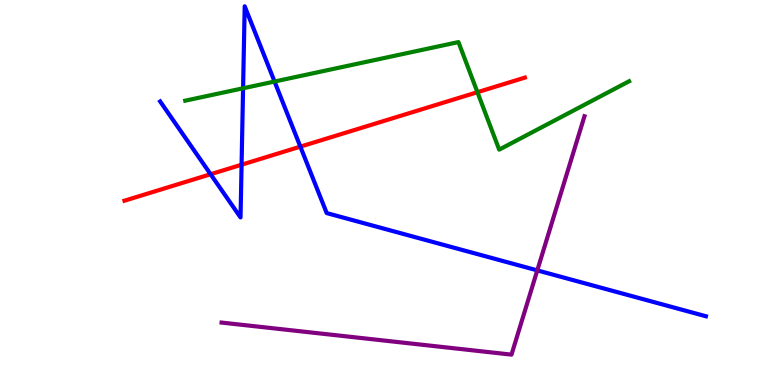[{'lines': ['blue', 'red'], 'intersections': [{'x': 2.72, 'y': 5.47}, {'x': 3.12, 'y': 5.72}, {'x': 3.88, 'y': 6.19}]}, {'lines': ['green', 'red'], 'intersections': [{'x': 6.16, 'y': 7.61}]}, {'lines': ['purple', 'red'], 'intersections': []}, {'lines': ['blue', 'green'], 'intersections': [{'x': 3.14, 'y': 7.71}, {'x': 3.54, 'y': 7.88}]}, {'lines': ['blue', 'purple'], 'intersections': [{'x': 6.93, 'y': 2.98}]}, {'lines': ['green', 'purple'], 'intersections': []}]